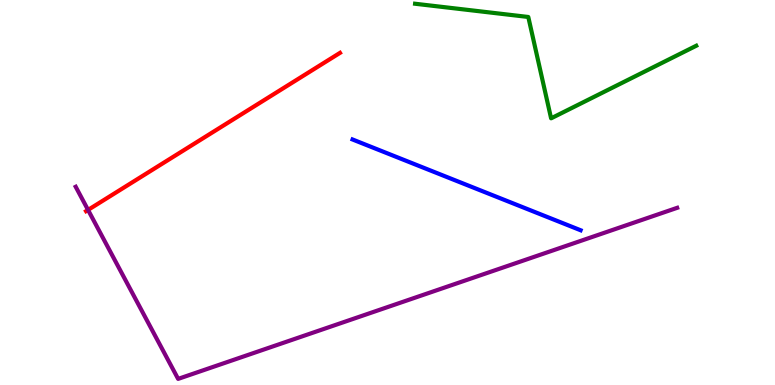[{'lines': ['blue', 'red'], 'intersections': []}, {'lines': ['green', 'red'], 'intersections': []}, {'lines': ['purple', 'red'], 'intersections': [{'x': 1.14, 'y': 4.55}]}, {'lines': ['blue', 'green'], 'intersections': []}, {'lines': ['blue', 'purple'], 'intersections': []}, {'lines': ['green', 'purple'], 'intersections': []}]